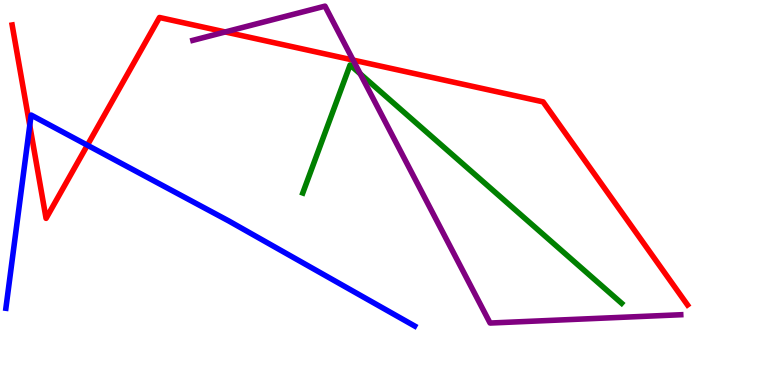[{'lines': ['blue', 'red'], 'intersections': [{'x': 0.384, 'y': 6.74}, {'x': 1.13, 'y': 6.23}]}, {'lines': ['green', 'red'], 'intersections': []}, {'lines': ['purple', 'red'], 'intersections': [{'x': 2.91, 'y': 9.17}, {'x': 4.56, 'y': 8.44}]}, {'lines': ['blue', 'green'], 'intersections': []}, {'lines': ['blue', 'purple'], 'intersections': []}, {'lines': ['green', 'purple'], 'intersections': [{'x': 4.65, 'y': 8.08}]}]